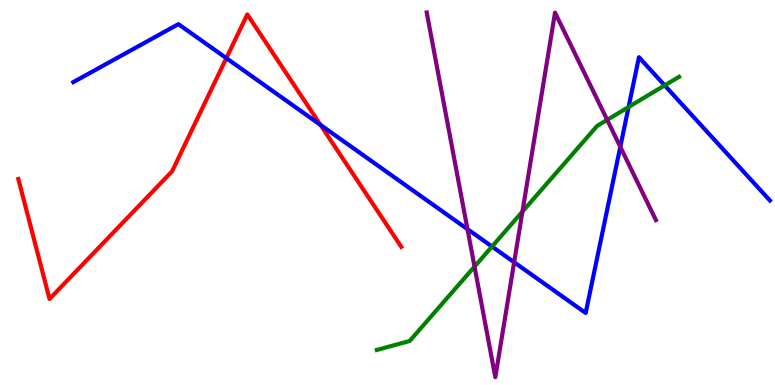[{'lines': ['blue', 'red'], 'intersections': [{'x': 2.92, 'y': 8.49}, {'x': 4.14, 'y': 6.76}]}, {'lines': ['green', 'red'], 'intersections': []}, {'lines': ['purple', 'red'], 'intersections': []}, {'lines': ['blue', 'green'], 'intersections': [{'x': 6.35, 'y': 3.6}, {'x': 8.11, 'y': 7.22}, {'x': 8.58, 'y': 7.78}]}, {'lines': ['blue', 'purple'], 'intersections': [{'x': 6.03, 'y': 4.05}, {'x': 6.63, 'y': 3.19}, {'x': 8.0, 'y': 6.19}]}, {'lines': ['green', 'purple'], 'intersections': [{'x': 6.12, 'y': 3.08}, {'x': 6.74, 'y': 4.5}, {'x': 7.83, 'y': 6.89}]}]